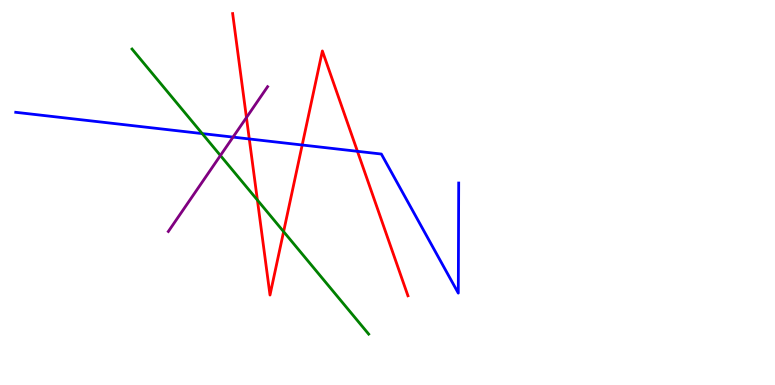[{'lines': ['blue', 'red'], 'intersections': [{'x': 3.22, 'y': 6.39}, {'x': 3.9, 'y': 6.23}, {'x': 4.61, 'y': 6.07}]}, {'lines': ['green', 'red'], 'intersections': [{'x': 3.32, 'y': 4.8}, {'x': 3.66, 'y': 3.98}]}, {'lines': ['purple', 'red'], 'intersections': [{'x': 3.18, 'y': 6.95}]}, {'lines': ['blue', 'green'], 'intersections': [{'x': 2.61, 'y': 6.53}]}, {'lines': ['blue', 'purple'], 'intersections': [{'x': 3.01, 'y': 6.44}]}, {'lines': ['green', 'purple'], 'intersections': [{'x': 2.84, 'y': 5.96}]}]